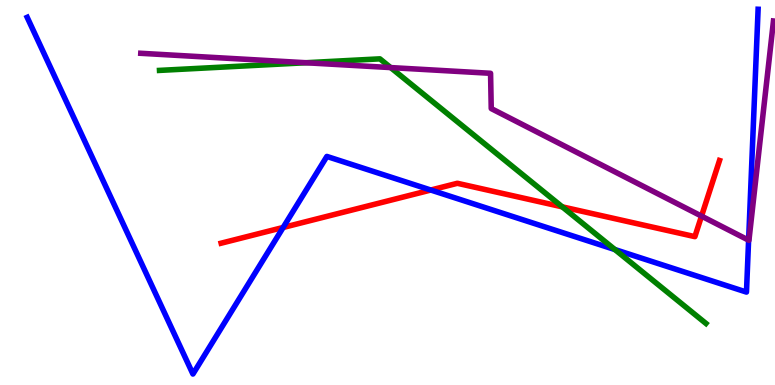[{'lines': ['blue', 'red'], 'intersections': [{'x': 3.65, 'y': 4.09}, {'x': 5.56, 'y': 5.06}]}, {'lines': ['green', 'red'], 'intersections': [{'x': 7.26, 'y': 4.63}]}, {'lines': ['purple', 'red'], 'intersections': [{'x': 9.05, 'y': 4.39}]}, {'lines': ['blue', 'green'], 'intersections': [{'x': 7.93, 'y': 3.52}]}, {'lines': ['blue', 'purple'], 'intersections': [{'x': 9.66, 'y': 3.76}]}, {'lines': ['green', 'purple'], 'intersections': [{'x': 3.95, 'y': 8.37}, {'x': 5.04, 'y': 8.24}]}]